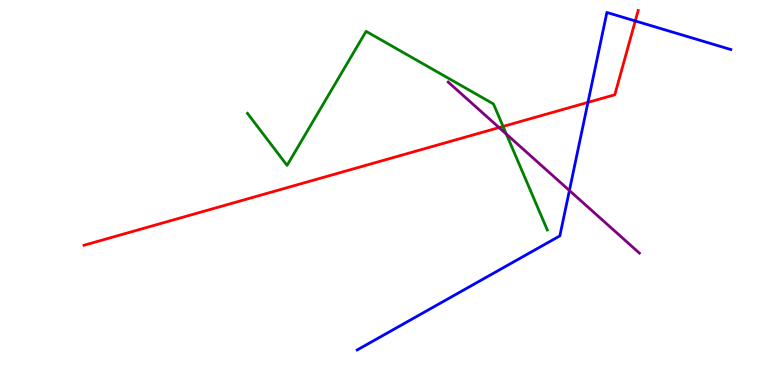[{'lines': ['blue', 'red'], 'intersections': [{'x': 7.59, 'y': 7.34}, {'x': 8.2, 'y': 9.46}]}, {'lines': ['green', 'red'], 'intersections': [{'x': 6.49, 'y': 6.72}]}, {'lines': ['purple', 'red'], 'intersections': [{'x': 6.44, 'y': 6.69}]}, {'lines': ['blue', 'green'], 'intersections': []}, {'lines': ['blue', 'purple'], 'intersections': [{'x': 7.35, 'y': 5.05}]}, {'lines': ['green', 'purple'], 'intersections': [{'x': 6.53, 'y': 6.52}]}]